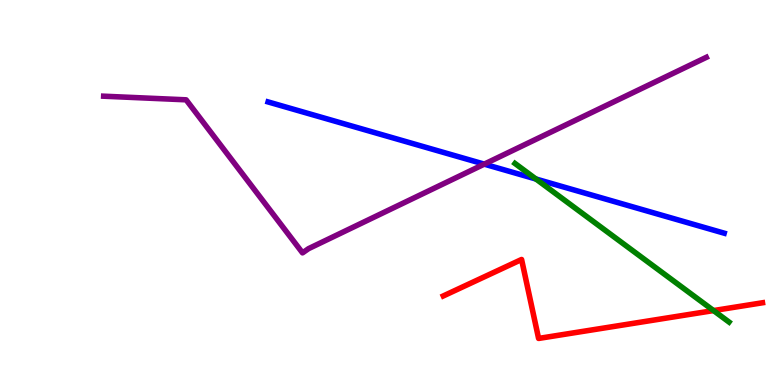[{'lines': ['blue', 'red'], 'intersections': []}, {'lines': ['green', 'red'], 'intersections': [{'x': 9.21, 'y': 1.93}]}, {'lines': ['purple', 'red'], 'intersections': []}, {'lines': ['blue', 'green'], 'intersections': [{'x': 6.92, 'y': 5.35}]}, {'lines': ['blue', 'purple'], 'intersections': [{'x': 6.25, 'y': 5.74}]}, {'lines': ['green', 'purple'], 'intersections': []}]